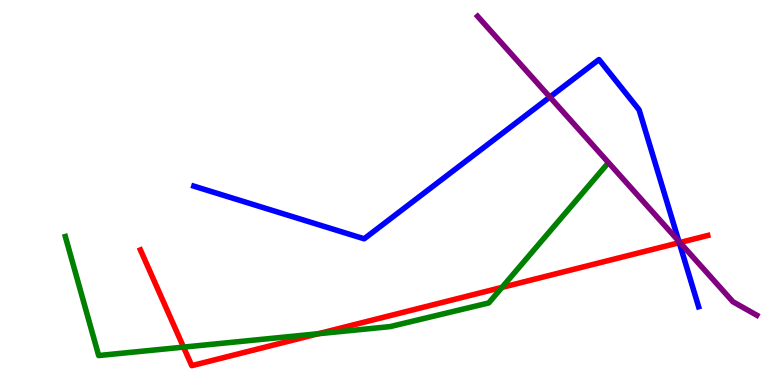[{'lines': ['blue', 'red'], 'intersections': [{'x': 8.76, 'y': 3.7}]}, {'lines': ['green', 'red'], 'intersections': [{'x': 2.37, 'y': 0.984}, {'x': 4.11, 'y': 1.33}, {'x': 6.48, 'y': 2.54}]}, {'lines': ['purple', 'red'], 'intersections': [{'x': 8.77, 'y': 3.7}]}, {'lines': ['blue', 'green'], 'intersections': []}, {'lines': ['blue', 'purple'], 'intersections': [{'x': 7.09, 'y': 7.48}, {'x': 8.76, 'y': 3.73}]}, {'lines': ['green', 'purple'], 'intersections': []}]